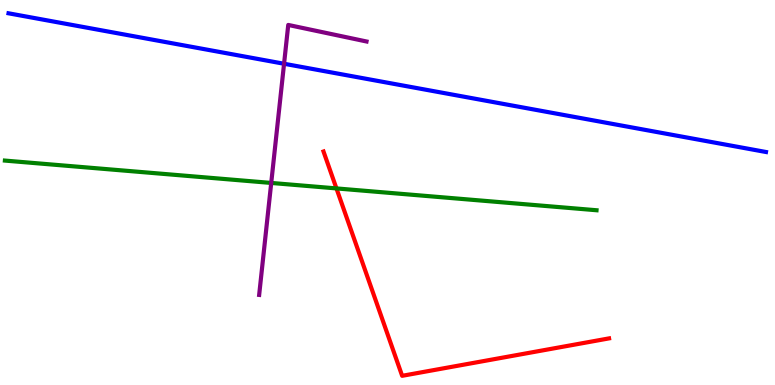[{'lines': ['blue', 'red'], 'intersections': []}, {'lines': ['green', 'red'], 'intersections': [{'x': 4.34, 'y': 5.11}]}, {'lines': ['purple', 'red'], 'intersections': []}, {'lines': ['blue', 'green'], 'intersections': []}, {'lines': ['blue', 'purple'], 'intersections': [{'x': 3.67, 'y': 8.34}]}, {'lines': ['green', 'purple'], 'intersections': [{'x': 3.5, 'y': 5.25}]}]